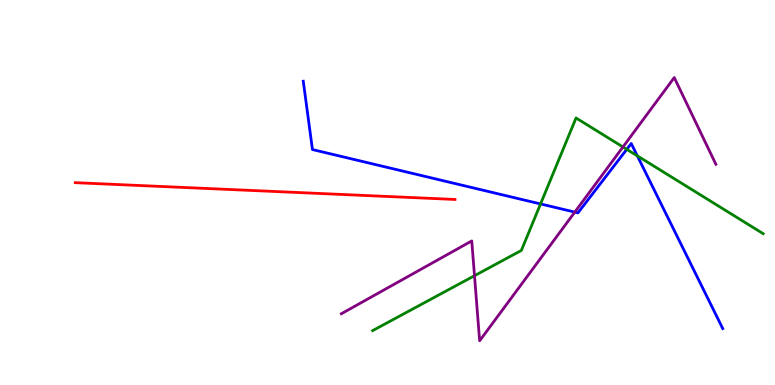[{'lines': ['blue', 'red'], 'intersections': []}, {'lines': ['green', 'red'], 'intersections': []}, {'lines': ['purple', 'red'], 'intersections': []}, {'lines': ['blue', 'green'], 'intersections': [{'x': 6.97, 'y': 4.7}, {'x': 8.09, 'y': 6.12}, {'x': 8.22, 'y': 5.95}]}, {'lines': ['blue', 'purple'], 'intersections': [{'x': 7.42, 'y': 4.49}]}, {'lines': ['green', 'purple'], 'intersections': [{'x': 6.12, 'y': 2.84}, {'x': 8.04, 'y': 6.18}]}]